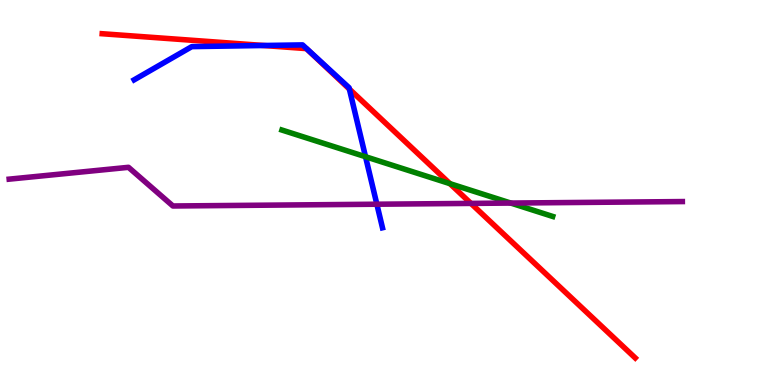[{'lines': ['blue', 'red'], 'intersections': [{'x': 3.4, 'y': 8.82}, {'x': 4.51, 'y': 7.69}]}, {'lines': ['green', 'red'], 'intersections': [{'x': 5.81, 'y': 5.23}]}, {'lines': ['purple', 'red'], 'intersections': [{'x': 6.08, 'y': 4.72}]}, {'lines': ['blue', 'green'], 'intersections': [{'x': 4.72, 'y': 5.93}]}, {'lines': ['blue', 'purple'], 'intersections': [{'x': 4.86, 'y': 4.7}]}, {'lines': ['green', 'purple'], 'intersections': [{'x': 6.59, 'y': 4.73}]}]